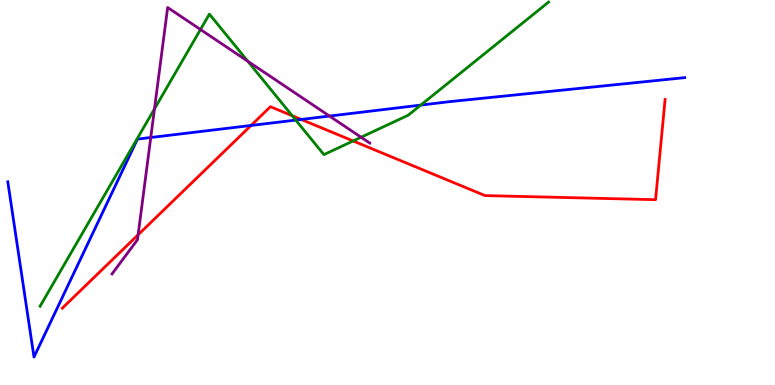[{'lines': ['blue', 'red'], 'intersections': [{'x': 3.24, 'y': 6.74}, {'x': 3.89, 'y': 6.9}]}, {'lines': ['green', 'red'], 'intersections': [{'x': 3.77, 'y': 6.99}, {'x': 4.56, 'y': 6.34}]}, {'lines': ['purple', 'red'], 'intersections': [{'x': 1.78, 'y': 3.9}]}, {'lines': ['blue', 'green'], 'intersections': [{'x': 3.82, 'y': 6.88}, {'x': 5.43, 'y': 7.27}]}, {'lines': ['blue', 'purple'], 'intersections': [{'x': 1.95, 'y': 6.43}, {'x': 4.25, 'y': 6.99}]}, {'lines': ['green', 'purple'], 'intersections': [{'x': 1.99, 'y': 7.17}, {'x': 2.59, 'y': 9.23}, {'x': 3.2, 'y': 8.41}, {'x': 4.66, 'y': 6.44}]}]